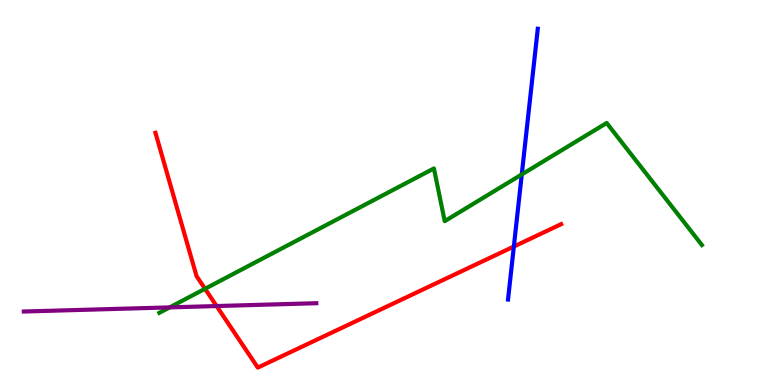[{'lines': ['blue', 'red'], 'intersections': [{'x': 6.63, 'y': 3.6}]}, {'lines': ['green', 'red'], 'intersections': [{'x': 2.65, 'y': 2.5}]}, {'lines': ['purple', 'red'], 'intersections': [{'x': 2.79, 'y': 2.05}]}, {'lines': ['blue', 'green'], 'intersections': [{'x': 6.73, 'y': 5.47}]}, {'lines': ['blue', 'purple'], 'intersections': []}, {'lines': ['green', 'purple'], 'intersections': [{'x': 2.19, 'y': 2.02}]}]